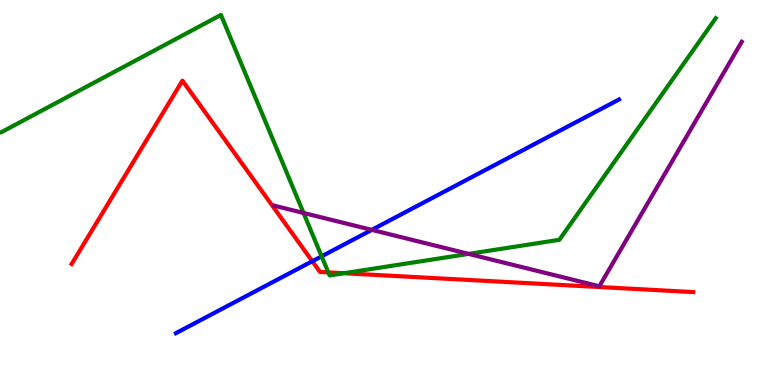[{'lines': ['blue', 'red'], 'intersections': [{'x': 4.03, 'y': 3.21}]}, {'lines': ['green', 'red'], 'intersections': [{'x': 4.24, 'y': 2.93}, {'x': 4.44, 'y': 2.9}]}, {'lines': ['purple', 'red'], 'intersections': []}, {'lines': ['blue', 'green'], 'intersections': [{'x': 4.15, 'y': 3.34}]}, {'lines': ['blue', 'purple'], 'intersections': [{'x': 4.8, 'y': 4.03}]}, {'lines': ['green', 'purple'], 'intersections': [{'x': 3.92, 'y': 4.47}, {'x': 6.05, 'y': 3.41}]}]